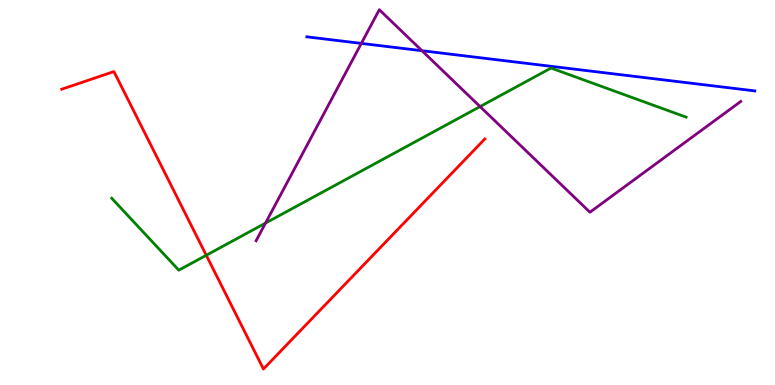[{'lines': ['blue', 'red'], 'intersections': []}, {'lines': ['green', 'red'], 'intersections': [{'x': 2.66, 'y': 3.37}]}, {'lines': ['purple', 'red'], 'intersections': []}, {'lines': ['blue', 'green'], 'intersections': []}, {'lines': ['blue', 'purple'], 'intersections': [{'x': 4.66, 'y': 8.87}, {'x': 5.44, 'y': 8.68}]}, {'lines': ['green', 'purple'], 'intersections': [{'x': 3.43, 'y': 4.21}, {'x': 6.19, 'y': 7.23}]}]